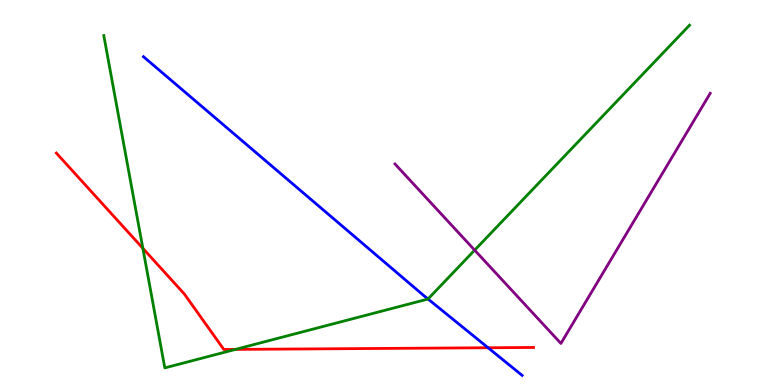[{'lines': ['blue', 'red'], 'intersections': [{'x': 6.3, 'y': 0.968}]}, {'lines': ['green', 'red'], 'intersections': [{'x': 1.84, 'y': 3.55}, {'x': 3.04, 'y': 0.925}]}, {'lines': ['purple', 'red'], 'intersections': []}, {'lines': ['blue', 'green'], 'intersections': [{'x': 5.52, 'y': 2.23}]}, {'lines': ['blue', 'purple'], 'intersections': []}, {'lines': ['green', 'purple'], 'intersections': [{'x': 6.12, 'y': 3.5}]}]